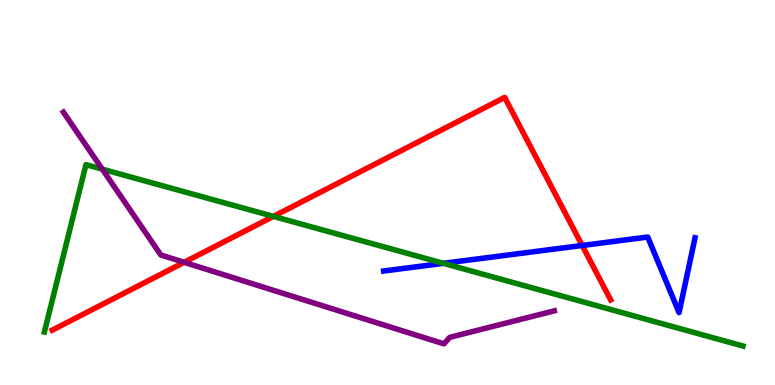[{'lines': ['blue', 'red'], 'intersections': [{'x': 7.51, 'y': 3.62}]}, {'lines': ['green', 'red'], 'intersections': [{'x': 3.53, 'y': 4.38}]}, {'lines': ['purple', 'red'], 'intersections': [{'x': 2.38, 'y': 3.19}]}, {'lines': ['blue', 'green'], 'intersections': [{'x': 5.72, 'y': 3.16}]}, {'lines': ['blue', 'purple'], 'intersections': []}, {'lines': ['green', 'purple'], 'intersections': [{'x': 1.32, 'y': 5.61}]}]